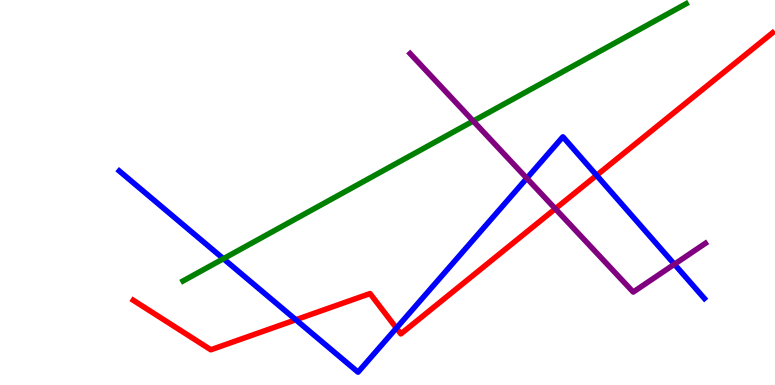[{'lines': ['blue', 'red'], 'intersections': [{'x': 3.82, 'y': 1.69}, {'x': 5.11, 'y': 1.48}, {'x': 7.7, 'y': 5.45}]}, {'lines': ['green', 'red'], 'intersections': []}, {'lines': ['purple', 'red'], 'intersections': [{'x': 7.17, 'y': 4.58}]}, {'lines': ['blue', 'green'], 'intersections': [{'x': 2.88, 'y': 3.28}]}, {'lines': ['blue', 'purple'], 'intersections': [{'x': 6.8, 'y': 5.37}, {'x': 8.7, 'y': 3.14}]}, {'lines': ['green', 'purple'], 'intersections': [{'x': 6.11, 'y': 6.86}]}]